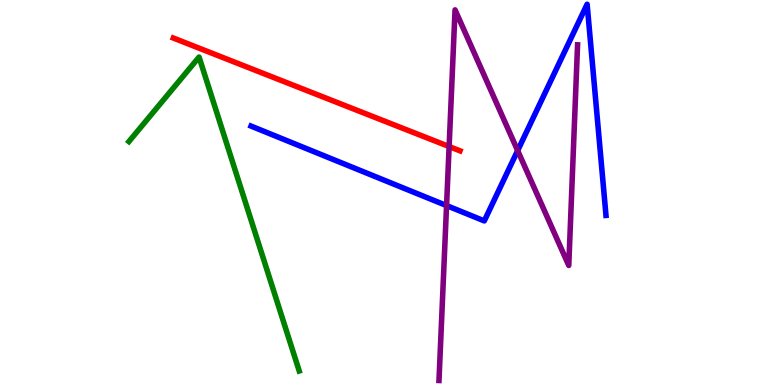[{'lines': ['blue', 'red'], 'intersections': []}, {'lines': ['green', 'red'], 'intersections': []}, {'lines': ['purple', 'red'], 'intersections': [{'x': 5.8, 'y': 6.19}]}, {'lines': ['blue', 'green'], 'intersections': []}, {'lines': ['blue', 'purple'], 'intersections': [{'x': 5.76, 'y': 4.66}, {'x': 6.68, 'y': 6.09}]}, {'lines': ['green', 'purple'], 'intersections': []}]